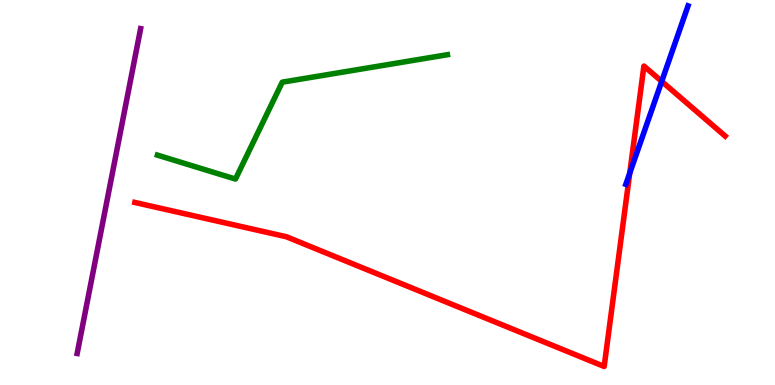[{'lines': ['blue', 'red'], 'intersections': [{'x': 8.13, 'y': 5.5}, {'x': 8.54, 'y': 7.89}]}, {'lines': ['green', 'red'], 'intersections': []}, {'lines': ['purple', 'red'], 'intersections': []}, {'lines': ['blue', 'green'], 'intersections': []}, {'lines': ['blue', 'purple'], 'intersections': []}, {'lines': ['green', 'purple'], 'intersections': []}]